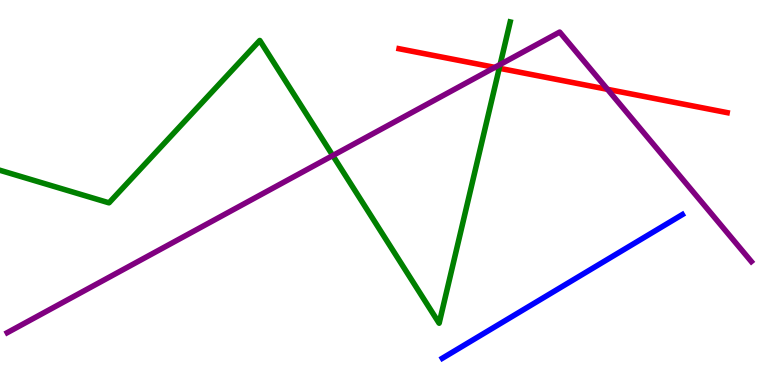[{'lines': ['blue', 'red'], 'intersections': []}, {'lines': ['green', 'red'], 'intersections': [{'x': 6.44, 'y': 8.23}]}, {'lines': ['purple', 'red'], 'intersections': [{'x': 6.38, 'y': 8.25}, {'x': 7.84, 'y': 7.68}]}, {'lines': ['blue', 'green'], 'intersections': []}, {'lines': ['blue', 'purple'], 'intersections': []}, {'lines': ['green', 'purple'], 'intersections': [{'x': 4.29, 'y': 5.96}, {'x': 6.45, 'y': 8.33}]}]